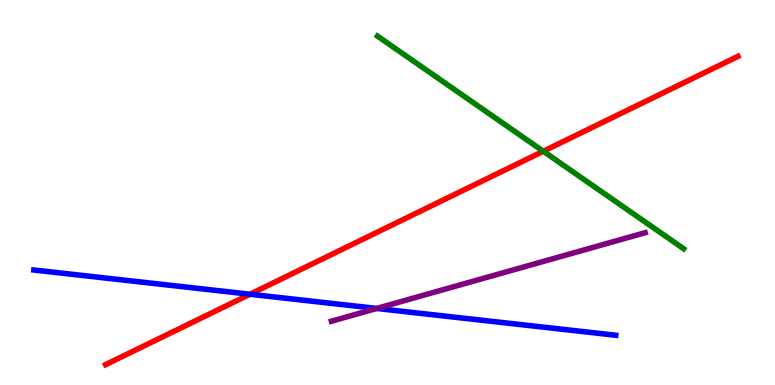[{'lines': ['blue', 'red'], 'intersections': [{'x': 3.23, 'y': 2.36}]}, {'lines': ['green', 'red'], 'intersections': [{'x': 7.01, 'y': 6.07}]}, {'lines': ['purple', 'red'], 'intersections': []}, {'lines': ['blue', 'green'], 'intersections': []}, {'lines': ['blue', 'purple'], 'intersections': [{'x': 4.86, 'y': 1.99}]}, {'lines': ['green', 'purple'], 'intersections': []}]